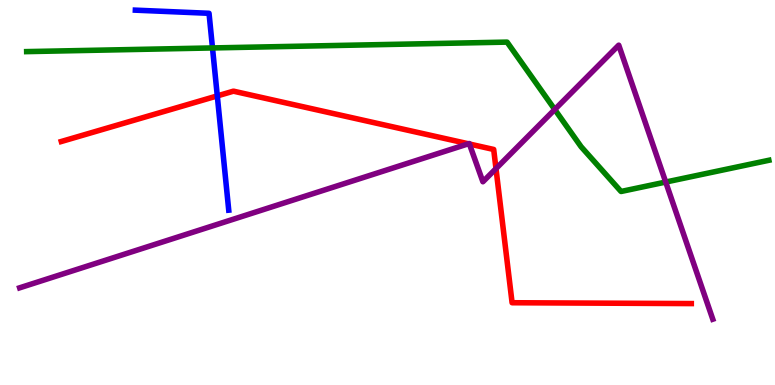[{'lines': ['blue', 'red'], 'intersections': [{'x': 2.8, 'y': 7.51}]}, {'lines': ['green', 'red'], 'intersections': []}, {'lines': ['purple', 'red'], 'intersections': [{'x': 6.04, 'y': 6.27}, {'x': 6.06, 'y': 6.26}, {'x': 6.4, 'y': 5.62}]}, {'lines': ['blue', 'green'], 'intersections': [{'x': 2.74, 'y': 8.75}]}, {'lines': ['blue', 'purple'], 'intersections': []}, {'lines': ['green', 'purple'], 'intersections': [{'x': 7.16, 'y': 7.16}, {'x': 8.59, 'y': 5.27}]}]